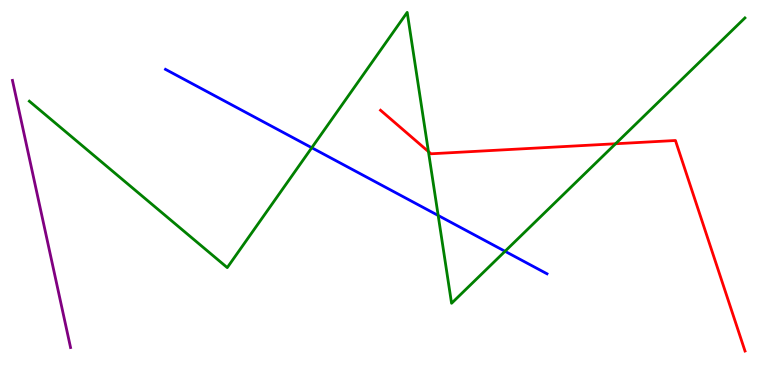[{'lines': ['blue', 'red'], 'intersections': []}, {'lines': ['green', 'red'], 'intersections': [{'x': 5.53, 'y': 6.06}, {'x': 7.94, 'y': 6.27}]}, {'lines': ['purple', 'red'], 'intersections': []}, {'lines': ['blue', 'green'], 'intersections': [{'x': 4.02, 'y': 6.16}, {'x': 5.65, 'y': 4.4}, {'x': 6.52, 'y': 3.47}]}, {'lines': ['blue', 'purple'], 'intersections': []}, {'lines': ['green', 'purple'], 'intersections': []}]